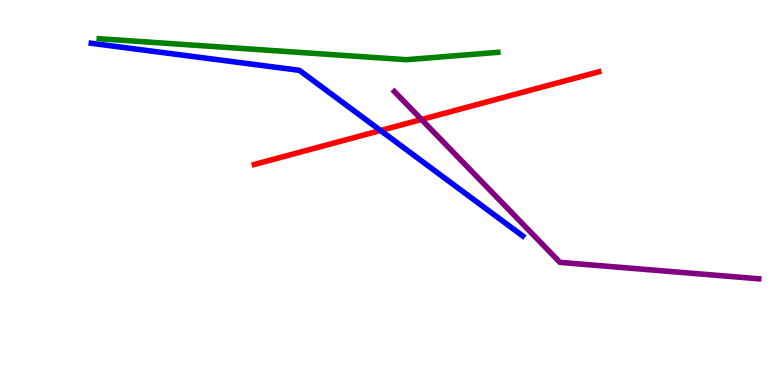[{'lines': ['blue', 'red'], 'intersections': [{'x': 4.91, 'y': 6.61}]}, {'lines': ['green', 'red'], 'intersections': []}, {'lines': ['purple', 'red'], 'intersections': [{'x': 5.44, 'y': 6.9}]}, {'lines': ['blue', 'green'], 'intersections': []}, {'lines': ['blue', 'purple'], 'intersections': []}, {'lines': ['green', 'purple'], 'intersections': []}]